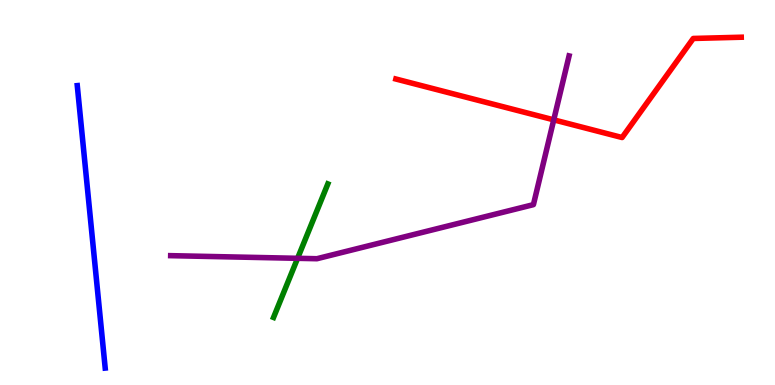[{'lines': ['blue', 'red'], 'intersections': []}, {'lines': ['green', 'red'], 'intersections': []}, {'lines': ['purple', 'red'], 'intersections': [{'x': 7.15, 'y': 6.89}]}, {'lines': ['blue', 'green'], 'intersections': []}, {'lines': ['blue', 'purple'], 'intersections': []}, {'lines': ['green', 'purple'], 'intersections': [{'x': 3.84, 'y': 3.29}]}]